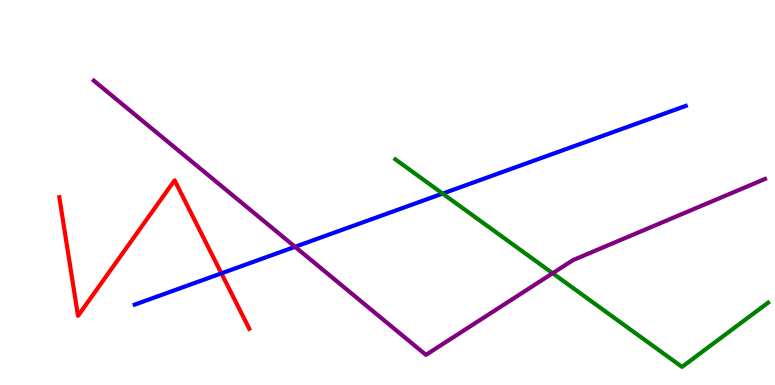[{'lines': ['blue', 'red'], 'intersections': [{'x': 2.86, 'y': 2.9}]}, {'lines': ['green', 'red'], 'intersections': []}, {'lines': ['purple', 'red'], 'intersections': []}, {'lines': ['blue', 'green'], 'intersections': [{'x': 5.71, 'y': 4.97}]}, {'lines': ['blue', 'purple'], 'intersections': [{'x': 3.81, 'y': 3.59}]}, {'lines': ['green', 'purple'], 'intersections': [{'x': 7.13, 'y': 2.9}]}]